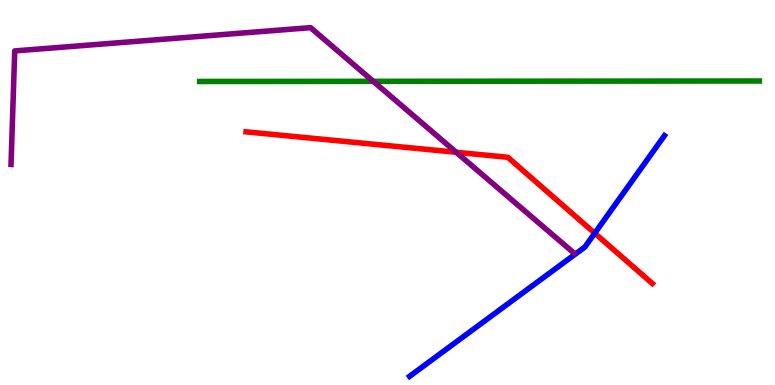[{'lines': ['blue', 'red'], 'intersections': [{'x': 7.67, 'y': 3.94}]}, {'lines': ['green', 'red'], 'intersections': []}, {'lines': ['purple', 'red'], 'intersections': [{'x': 5.89, 'y': 6.05}]}, {'lines': ['blue', 'green'], 'intersections': []}, {'lines': ['blue', 'purple'], 'intersections': []}, {'lines': ['green', 'purple'], 'intersections': [{'x': 4.82, 'y': 7.89}]}]